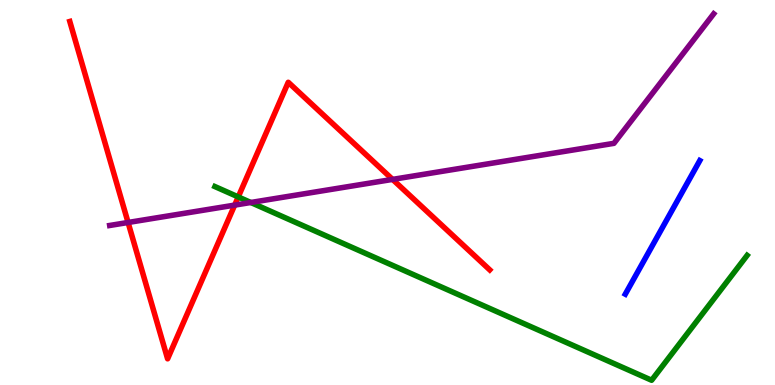[{'lines': ['blue', 'red'], 'intersections': []}, {'lines': ['green', 'red'], 'intersections': [{'x': 3.07, 'y': 4.89}]}, {'lines': ['purple', 'red'], 'intersections': [{'x': 1.65, 'y': 4.22}, {'x': 3.03, 'y': 4.67}, {'x': 5.07, 'y': 5.34}]}, {'lines': ['blue', 'green'], 'intersections': []}, {'lines': ['blue', 'purple'], 'intersections': []}, {'lines': ['green', 'purple'], 'intersections': [{'x': 3.24, 'y': 4.74}]}]